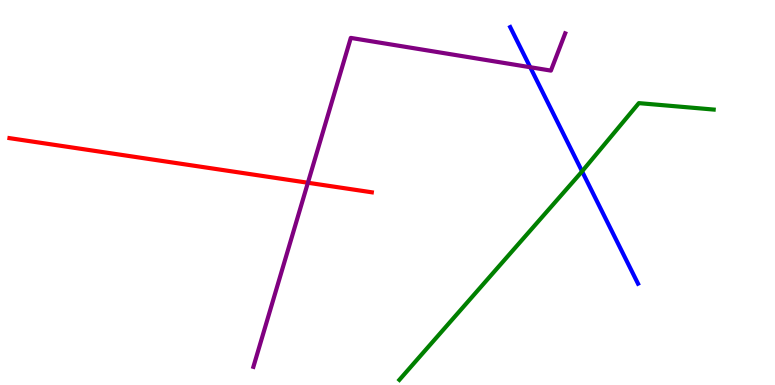[{'lines': ['blue', 'red'], 'intersections': []}, {'lines': ['green', 'red'], 'intersections': []}, {'lines': ['purple', 'red'], 'intersections': [{'x': 3.97, 'y': 5.25}]}, {'lines': ['blue', 'green'], 'intersections': [{'x': 7.51, 'y': 5.55}]}, {'lines': ['blue', 'purple'], 'intersections': [{'x': 6.84, 'y': 8.25}]}, {'lines': ['green', 'purple'], 'intersections': []}]